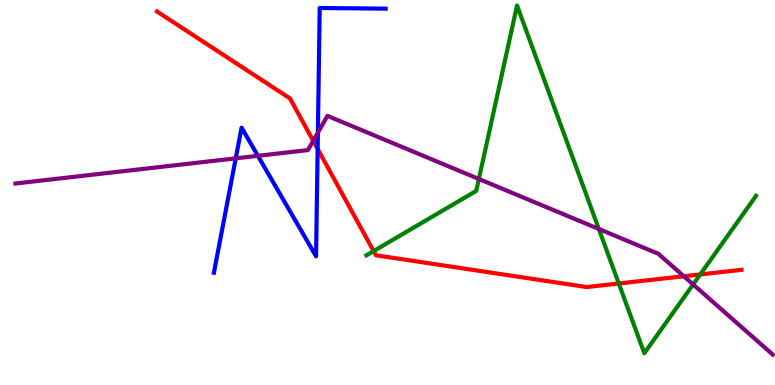[{'lines': ['blue', 'red'], 'intersections': [{'x': 4.1, 'y': 6.13}]}, {'lines': ['green', 'red'], 'intersections': [{'x': 4.82, 'y': 3.48}, {'x': 7.98, 'y': 2.64}, {'x': 9.04, 'y': 2.87}]}, {'lines': ['purple', 'red'], 'intersections': [{'x': 4.04, 'y': 6.34}, {'x': 8.82, 'y': 2.82}]}, {'lines': ['blue', 'green'], 'intersections': []}, {'lines': ['blue', 'purple'], 'intersections': [{'x': 3.04, 'y': 5.89}, {'x': 3.33, 'y': 5.95}, {'x': 4.1, 'y': 6.56}]}, {'lines': ['green', 'purple'], 'intersections': [{'x': 6.18, 'y': 5.35}, {'x': 7.73, 'y': 4.05}, {'x': 8.94, 'y': 2.61}]}]